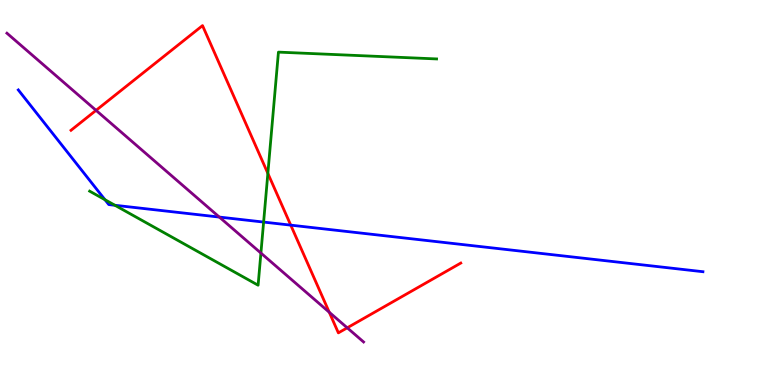[{'lines': ['blue', 'red'], 'intersections': [{'x': 3.75, 'y': 4.15}]}, {'lines': ['green', 'red'], 'intersections': [{'x': 3.46, 'y': 5.5}]}, {'lines': ['purple', 'red'], 'intersections': [{'x': 1.24, 'y': 7.13}, {'x': 4.25, 'y': 1.89}, {'x': 4.48, 'y': 1.49}]}, {'lines': ['blue', 'green'], 'intersections': [{'x': 1.35, 'y': 4.81}, {'x': 1.48, 'y': 4.67}, {'x': 3.4, 'y': 4.23}]}, {'lines': ['blue', 'purple'], 'intersections': [{'x': 2.83, 'y': 4.36}]}, {'lines': ['green', 'purple'], 'intersections': [{'x': 3.37, 'y': 3.43}]}]